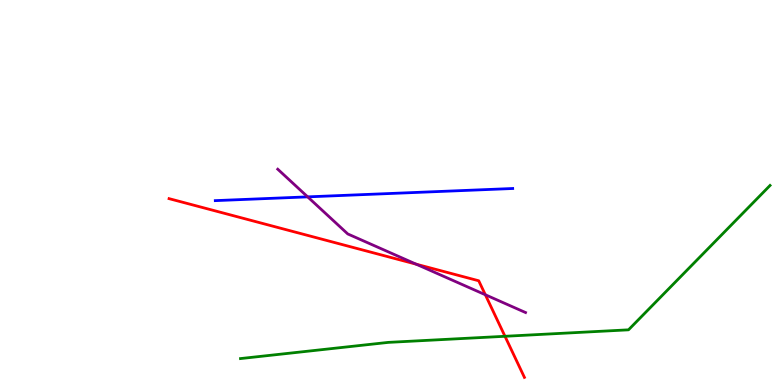[{'lines': ['blue', 'red'], 'intersections': []}, {'lines': ['green', 'red'], 'intersections': [{'x': 6.52, 'y': 1.27}]}, {'lines': ['purple', 'red'], 'intersections': [{'x': 5.37, 'y': 3.14}, {'x': 6.26, 'y': 2.34}]}, {'lines': ['blue', 'green'], 'intersections': []}, {'lines': ['blue', 'purple'], 'intersections': [{'x': 3.97, 'y': 4.89}]}, {'lines': ['green', 'purple'], 'intersections': []}]